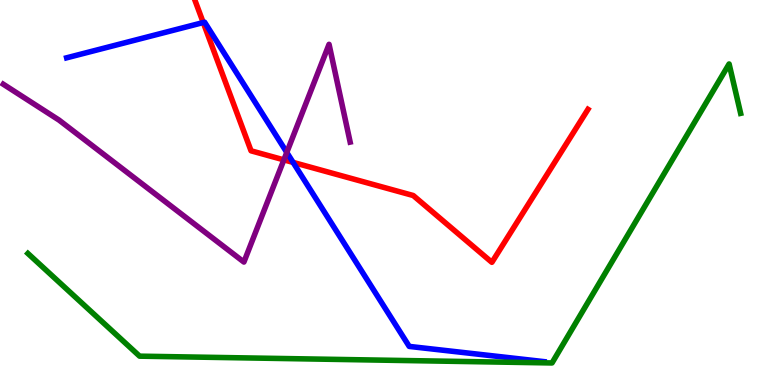[{'lines': ['blue', 'red'], 'intersections': [{'x': 2.62, 'y': 9.41}, {'x': 3.78, 'y': 5.78}]}, {'lines': ['green', 'red'], 'intersections': []}, {'lines': ['purple', 'red'], 'intersections': [{'x': 3.66, 'y': 5.85}]}, {'lines': ['blue', 'green'], 'intersections': []}, {'lines': ['blue', 'purple'], 'intersections': [{'x': 3.7, 'y': 6.04}]}, {'lines': ['green', 'purple'], 'intersections': []}]